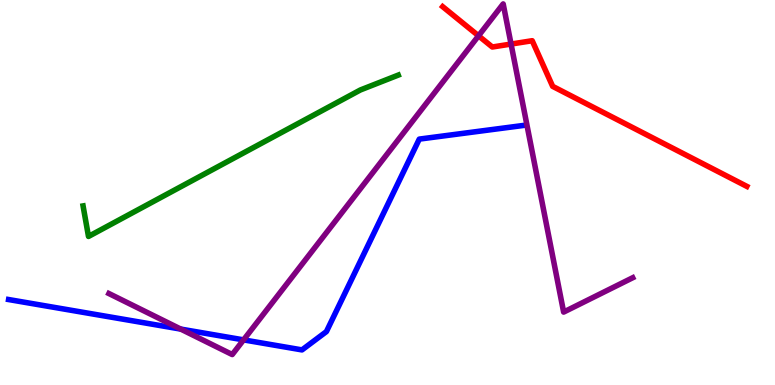[{'lines': ['blue', 'red'], 'intersections': []}, {'lines': ['green', 'red'], 'intersections': []}, {'lines': ['purple', 'red'], 'intersections': [{'x': 6.17, 'y': 9.07}, {'x': 6.59, 'y': 8.86}]}, {'lines': ['blue', 'green'], 'intersections': []}, {'lines': ['blue', 'purple'], 'intersections': [{'x': 2.33, 'y': 1.45}, {'x': 3.14, 'y': 1.17}]}, {'lines': ['green', 'purple'], 'intersections': []}]